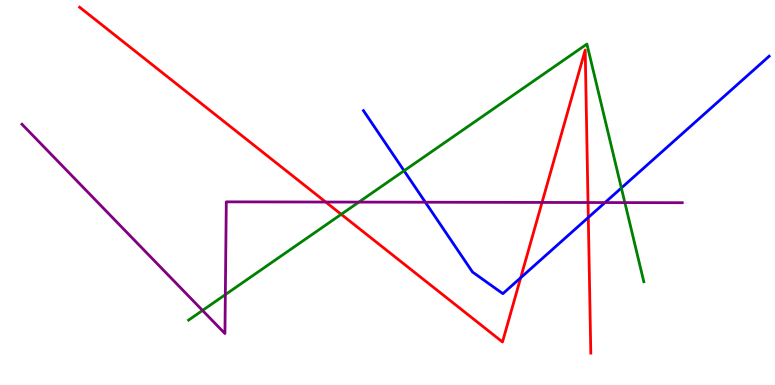[{'lines': ['blue', 'red'], 'intersections': [{'x': 6.72, 'y': 2.79}, {'x': 7.59, 'y': 4.35}]}, {'lines': ['green', 'red'], 'intersections': [{'x': 4.4, 'y': 4.43}]}, {'lines': ['purple', 'red'], 'intersections': [{'x': 4.2, 'y': 4.75}, {'x': 6.99, 'y': 4.74}, {'x': 7.59, 'y': 4.74}]}, {'lines': ['blue', 'green'], 'intersections': [{'x': 5.21, 'y': 5.56}, {'x': 8.02, 'y': 5.12}]}, {'lines': ['blue', 'purple'], 'intersections': [{'x': 5.49, 'y': 4.75}, {'x': 7.81, 'y': 4.74}]}, {'lines': ['green', 'purple'], 'intersections': [{'x': 2.61, 'y': 1.94}, {'x': 2.91, 'y': 2.35}, {'x': 4.63, 'y': 4.75}, {'x': 8.06, 'y': 4.74}]}]